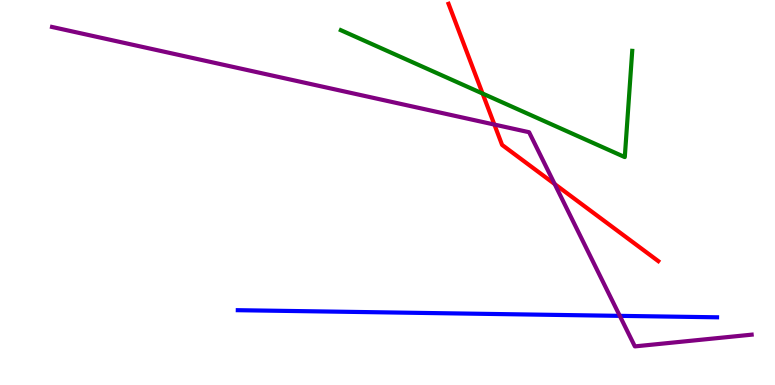[{'lines': ['blue', 'red'], 'intersections': []}, {'lines': ['green', 'red'], 'intersections': [{'x': 6.23, 'y': 7.57}]}, {'lines': ['purple', 'red'], 'intersections': [{'x': 6.38, 'y': 6.76}, {'x': 7.16, 'y': 5.22}]}, {'lines': ['blue', 'green'], 'intersections': []}, {'lines': ['blue', 'purple'], 'intersections': [{'x': 8.0, 'y': 1.8}]}, {'lines': ['green', 'purple'], 'intersections': []}]